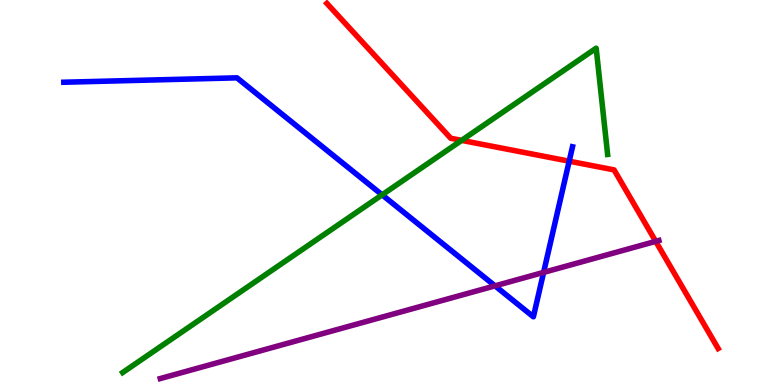[{'lines': ['blue', 'red'], 'intersections': [{'x': 7.34, 'y': 5.81}]}, {'lines': ['green', 'red'], 'intersections': [{'x': 5.96, 'y': 6.35}]}, {'lines': ['purple', 'red'], 'intersections': [{'x': 8.46, 'y': 3.73}]}, {'lines': ['blue', 'green'], 'intersections': [{'x': 4.93, 'y': 4.94}]}, {'lines': ['blue', 'purple'], 'intersections': [{'x': 6.39, 'y': 2.58}, {'x': 7.01, 'y': 2.92}]}, {'lines': ['green', 'purple'], 'intersections': []}]